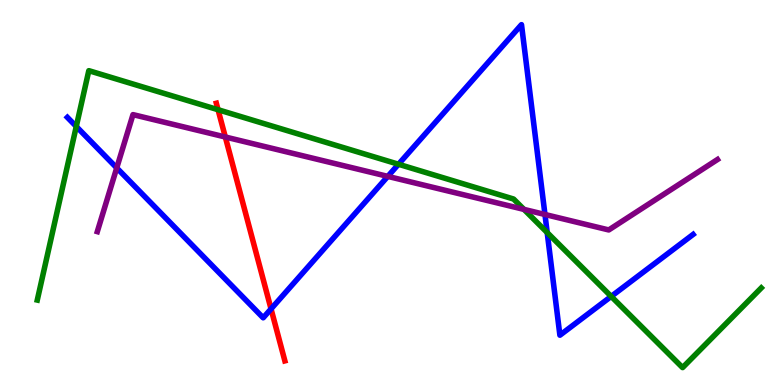[{'lines': ['blue', 'red'], 'intersections': [{'x': 3.5, 'y': 1.98}]}, {'lines': ['green', 'red'], 'intersections': [{'x': 2.81, 'y': 7.15}]}, {'lines': ['purple', 'red'], 'intersections': [{'x': 2.91, 'y': 6.44}]}, {'lines': ['blue', 'green'], 'intersections': [{'x': 0.984, 'y': 6.71}, {'x': 5.14, 'y': 5.73}, {'x': 7.06, 'y': 3.96}, {'x': 7.89, 'y': 2.3}]}, {'lines': ['blue', 'purple'], 'intersections': [{'x': 1.51, 'y': 5.64}, {'x': 5.0, 'y': 5.42}, {'x': 7.03, 'y': 4.43}]}, {'lines': ['green', 'purple'], 'intersections': [{'x': 6.76, 'y': 4.56}]}]